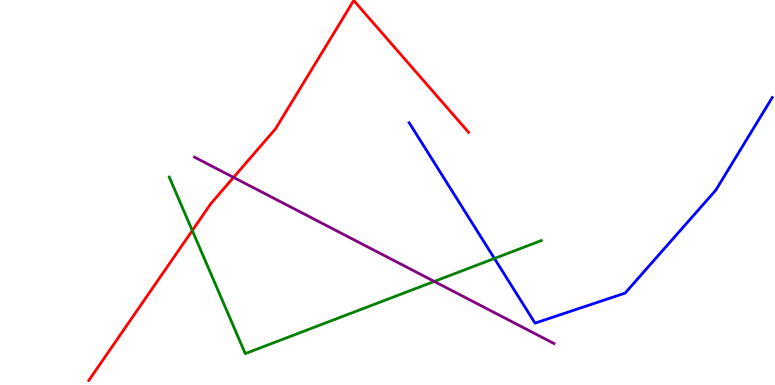[{'lines': ['blue', 'red'], 'intersections': []}, {'lines': ['green', 'red'], 'intersections': [{'x': 2.48, 'y': 4.01}]}, {'lines': ['purple', 'red'], 'intersections': [{'x': 3.01, 'y': 5.39}]}, {'lines': ['blue', 'green'], 'intersections': [{'x': 6.38, 'y': 3.29}]}, {'lines': ['blue', 'purple'], 'intersections': []}, {'lines': ['green', 'purple'], 'intersections': [{'x': 5.6, 'y': 2.69}]}]